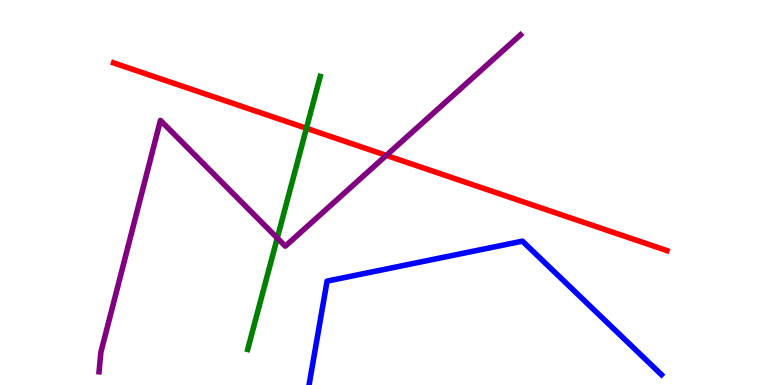[{'lines': ['blue', 'red'], 'intersections': []}, {'lines': ['green', 'red'], 'intersections': [{'x': 3.95, 'y': 6.67}]}, {'lines': ['purple', 'red'], 'intersections': [{'x': 4.98, 'y': 5.96}]}, {'lines': ['blue', 'green'], 'intersections': []}, {'lines': ['blue', 'purple'], 'intersections': []}, {'lines': ['green', 'purple'], 'intersections': [{'x': 3.58, 'y': 3.82}]}]